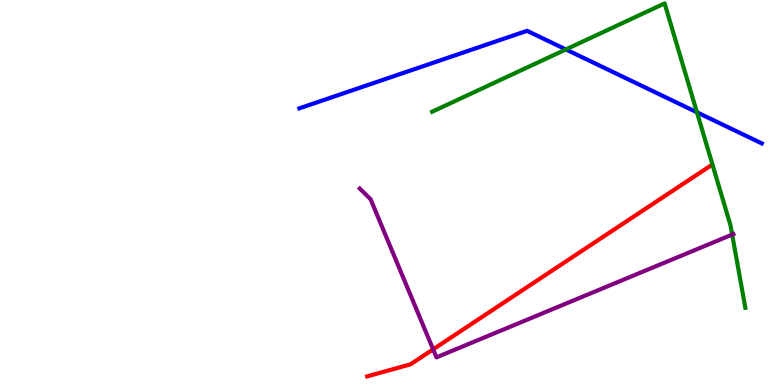[{'lines': ['blue', 'red'], 'intersections': []}, {'lines': ['green', 'red'], 'intersections': []}, {'lines': ['purple', 'red'], 'intersections': [{'x': 5.59, 'y': 0.926}]}, {'lines': ['blue', 'green'], 'intersections': [{'x': 7.3, 'y': 8.72}, {'x': 8.99, 'y': 7.08}]}, {'lines': ['blue', 'purple'], 'intersections': []}, {'lines': ['green', 'purple'], 'intersections': [{'x': 9.45, 'y': 3.91}]}]